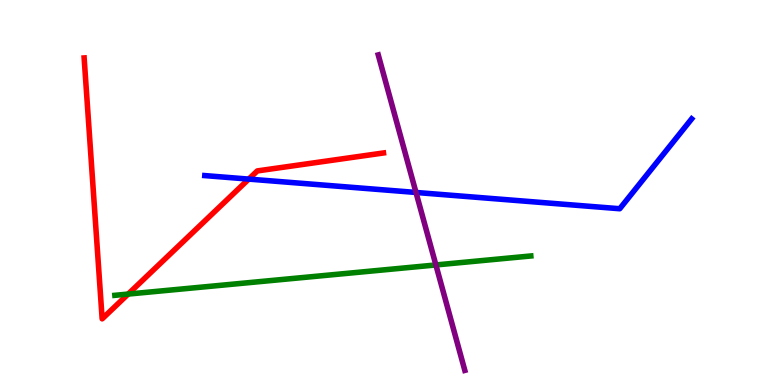[{'lines': ['blue', 'red'], 'intersections': [{'x': 3.21, 'y': 5.35}]}, {'lines': ['green', 'red'], 'intersections': [{'x': 1.65, 'y': 2.36}]}, {'lines': ['purple', 'red'], 'intersections': []}, {'lines': ['blue', 'green'], 'intersections': []}, {'lines': ['blue', 'purple'], 'intersections': [{'x': 5.37, 'y': 5.0}]}, {'lines': ['green', 'purple'], 'intersections': [{'x': 5.62, 'y': 3.12}]}]